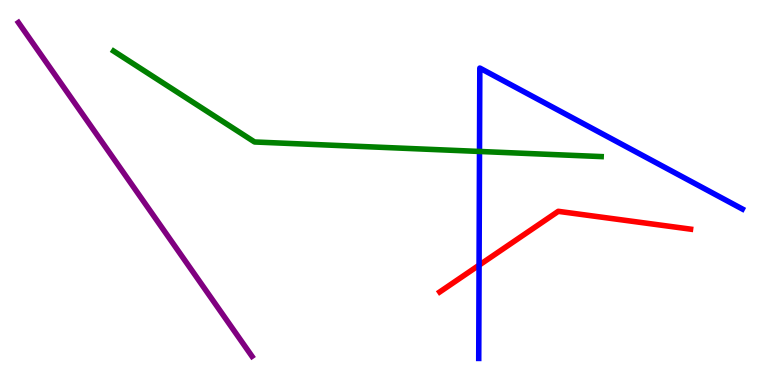[{'lines': ['blue', 'red'], 'intersections': [{'x': 6.18, 'y': 3.11}]}, {'lines': ['green', 'red'], 'intersections': []}, {'lines': ['purple', 'red'], 'intersections': []}, {'lines': ['blue', 'green'], 'intersections': [{'x': 6.19, 'y': 6.07}]}, {'lines': ['blue', 'purple'], 'intersections': []}, {'lines': ['green', 'purple'], 'intersections': []}]